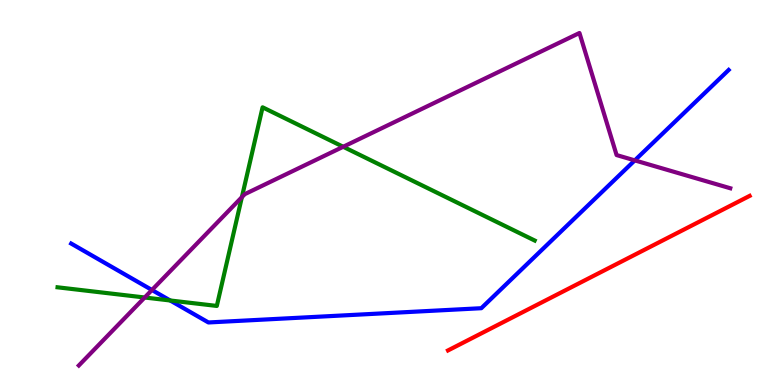[{'lines': ['blue', 'red'], 'intersections': []}, {'lines': ['green', 'red'], 'intersections': []}, {'lines': ['purple', 'red'], 'intersections': []}, {'lines': ['blue', 'green'], 'intersections': [{'x': 2.2, 'y': 2.2}]}, {'lines': ['blue', 'purple'], 'intersections': [{'x': 1.96, 'y': 2.47}, {'x': 8.19, 'y': 5.83}]}, {'lines': ['green', 'purple'], 'intersections': [{'x': 1.87, 'y': 2.27}, {'x': 3.12, 'y': 4.88}, {'x': 4.43, 'y': 6.19}]}]